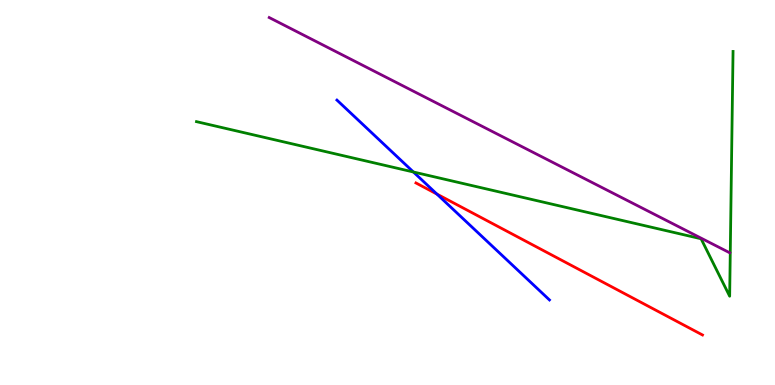[{'lines': ['blue', 'red'], 'intersections': [{'x': 5.64, 'y': 4.96}]}, {'lines': ['green', 'red'], 'intersections': []}, {'lines': ['purple', 'red'], 'intersections': []}, {'lines': ['blue', 'green'], 'intersections': [{'x': 5.33, 'y': 5.53}]}, {'lines': ['blue', 'purple'], 'intersections': []}, {'lines': ['green', 'purple'], 'intersections': []}]